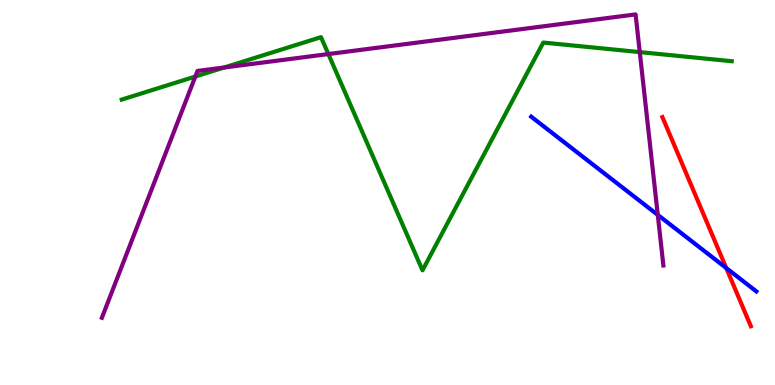[{'lines': ['blue', 'red'], 'intersections': [{'x': 9.37, 'y': 3.04}]}, {'lines': ['green', 'red'], 'intersections': []}, {'lines': ['purple', 'red'], 'intersections': []}, {'lines': ['blue', 'green'], 'intersections': []}, {'lines': ['blue', 'purple'], 'intersections': [{'x': 8.49, 'y': 4.42}]}, {'lines': ['green', 'purple'], 'intersections': [{'x': 2.52, 'y': 8.01}, {'x': 2.89, 'y': 8.25}, {'x': 4.24, 'y': 8.6}, {'x': 8.25, 'y': 8.65}]}]